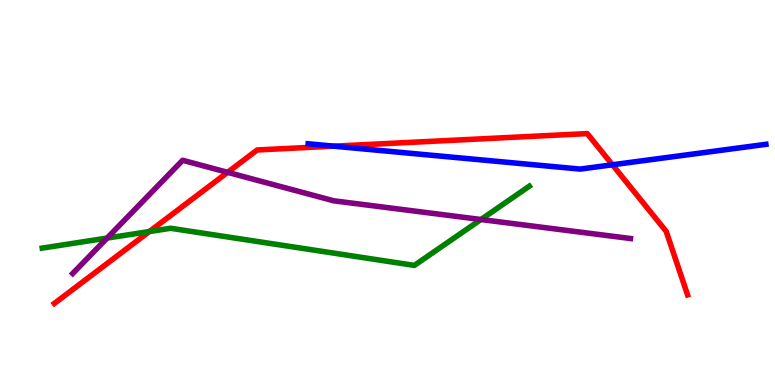[{'lines': ['blue', 'red'], 'intersections': [{'x': 4.31, 'y': 6.2}, {'x': 7.9, 'y': 5.72}]}, {'lines': ['green', 'red'], 'intersections': [{'x': 1.93, 'y': 3.99}]}, {'lines': ['purple', 'red'], 'intersections': [{'x': 2.94, 'y': 5.52}]}, {'lines': ['blue', 'green'], 'intersections': []}, {'lines': ['blue', 'purple'], 'intersections': []}, {'lines': ['green', 'purple'], 'intersections': [{'x': 1.38, 'y': 3.82}, {'x': 6.21, 'y': 4.3}]}]